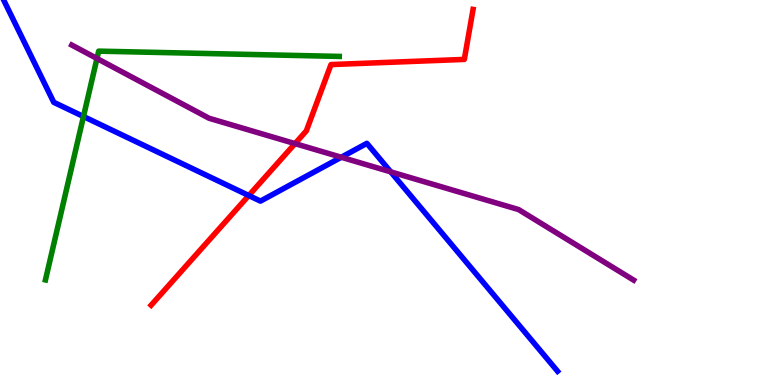[{'lines': ['blue', 'red'], 'intersections': [{'x': 3.21, 'y': 4.92}]}, {'lines': ['green', 'red'], 'intersections': []}, {'lines': ['purple', 'red'], 'intersections': [{'x': 3.81, 'y': 6.27}]}, {'lines': ['blue', 'green'], 'intersections': [{'x': 1.08, 'y': 6.97}]}, {'lines': ['blue', 'purple'], 'intersections': [{'x': 4.4, 'y': 5.92}, {'x': 5.04, 'y': 5.54}]}, {'lines': ['green', 'purple'], 'intersections': [{'x': 1.25, 'y': 8.48}]}]